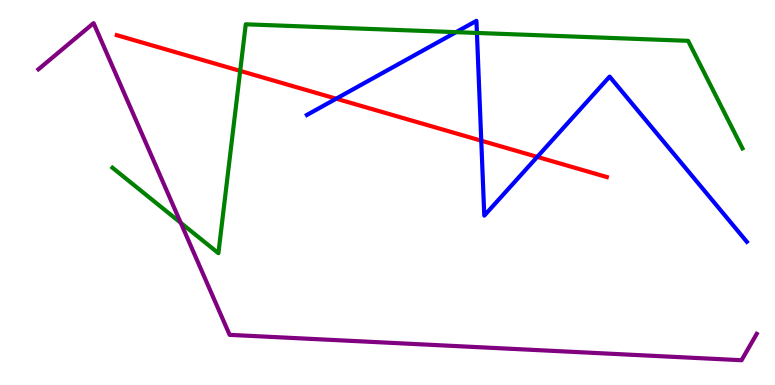[{'lines': ['blue', 'red'], 'intersections': [{'x': 4.34, 'y': 7.44}, {'x': 6.21, 'y': 6.35}, {'x': 6.93, 'y': 5.93}]}, {'lines': ['green', 'red'], 'intersections': [{'x': 3.1, 'y': 8.16}]}, {'lines': ['purple', 'red'], 'intersections': []}, {'lines': ['blue', 'green'], 'intersections': [{'x': 5.88, 'y': 9.16}, {'x': 6.15, 'y': 9.14}]}, {'lines': ['blue', 'purple'], 'intersections': []}, {'lines': ['green', 'purple'], 'intersections': [{'x': 2.33, 'y': 4.21}]}]